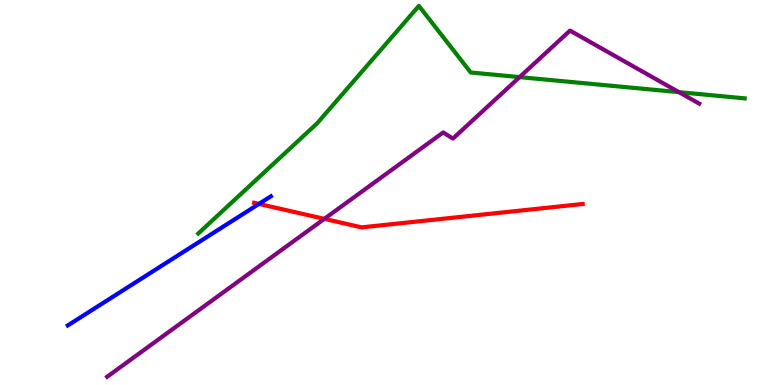[{'lines': ['blue', 'red'], 'intersections': [{'x': 3.34, 'y': 4.7}]}, {'lines': ['green', 'red'], 'intersections': []}, {'lines': ['purple', 'red'], 'intersections': [{'x': 4.19, 'y': 4.32}]}, {'lines': ['blue', 'green'], 'intersections': []}, {'lines': ['blue', 'purple'], 'intersections': []}, {'lines': ['green', 'purple'], 'intersections': [{'x': 6.7, 'y': 8.0}, {'x': 8.76, 'y': 7.61}]}]